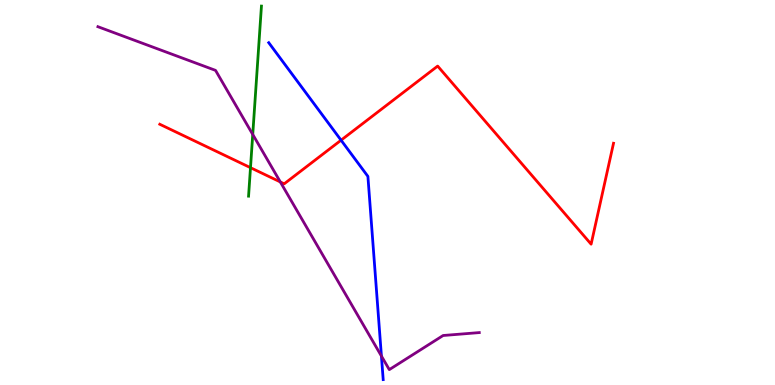[{'lines': ['blue', 'red'], 'intersections': [{'x': 4.4, 'y': 6.36}]}, {'lines': ['green', 'red'], 'intersections': [{'x': 3.23, 'y': 5.64}]}, {'lines': ['purple', 'red'], 'intersections': [{'x': 3.62, 'y': 5.27}]}, {'lines': ['blue', 'green'], 'intersections': []}, {'lines': ['blue', 'purple'], 'intersections': [{'x': 4.92, 'y': 0.752}]}, {'lines': ['green', 'purple'], 'intersections': [{'x': 3.26, 'y': 6.51}]}]